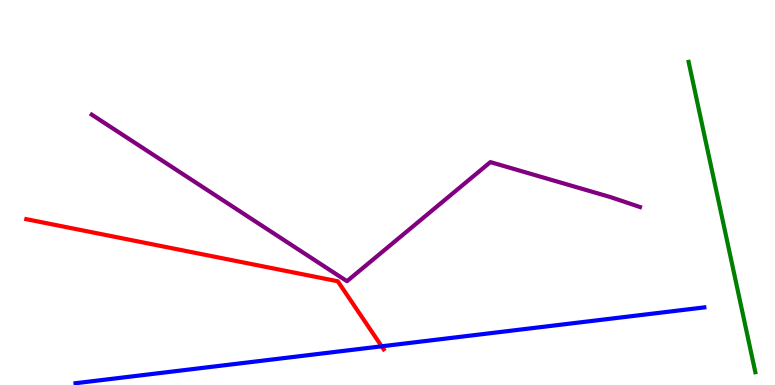[{'lines': ['blue', 'red'], 'intersections': [{'x': 4.92, 'y': 1.0}]}, {'lines': ['green', 'red'], 'intersections': []}, {'lines': ['purple', 'red'], 'intersections': []}, {'lines': ['blue', 'green'], 'intersections': []}, {'lines': ['blue', 'purple'], 'intersections': []}, {'lines': ['green', 'purple'], 'intersections': []}]